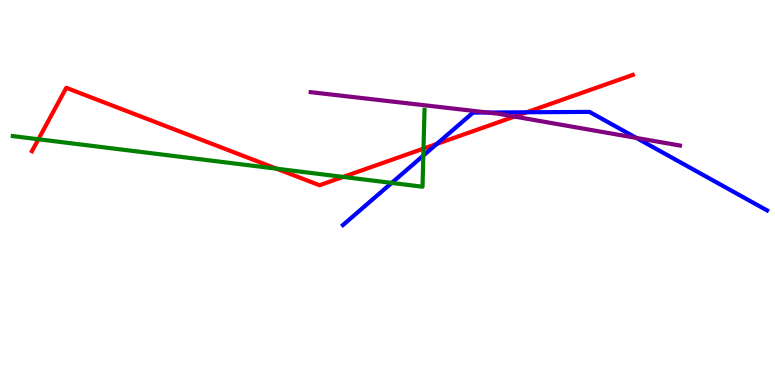[{'lines': ['blue', 'red'], 'intersections': [{'x': 5.64, 'y': 6.26}, {'x': 6.8, 'y': 7.08}]}, {'lines': ['green', 'red'], 'intersections': [{'x': 0.495, 'y': 6.38}, {'x': 3.57, 'y': 5.62}, {'x': 4.43, 'y': 5.4}, {'x': 5.46, 'y': 6.14}]}, {'lines': ['purple', 'red'], 'intersections': [{'x': 6.64, 'y': 6.97}]}, {'lines': ['blue', 'green'], 'intersections': [{'x': 5.05, 'y': 5.25}, {'x': 5.46, 'y': 5.96}]}, {'lines': ['blue', 'purple'], 'intersections': [{'x': 6.29, 'y': 7.08}, {'x': 8.21, 'y': 6.42}]}, {'lines': ['green', 'purple'], 'intersections': []}]